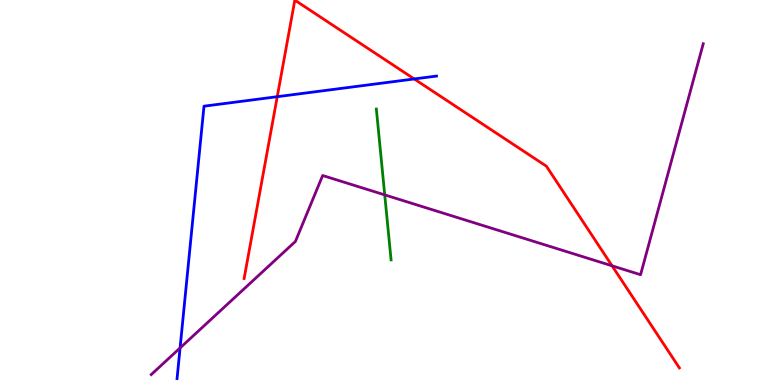[{'lines': ['blue', 'red'], 'intersections': [{'x': 3.58, 'y': 7.49}, {'x': 5.34, 'y': 7.95}]}, {'lines': ['green', 'red'], 'intersections': []}, {'lines': ['purple', 'red'], 'intersections': [{'x': 7.9, 'y': 3.1}]}, {'lines': ['blue', 'green'], 'intersections': []}, {'lines': ['blue', 'purple'], 'intersections': [{'x': 2.32, 'y': 0.962}]}, {'lines': ['green', 'purple'], 'intersections': [{'x': 4.96, 'y': 4.94}]}]